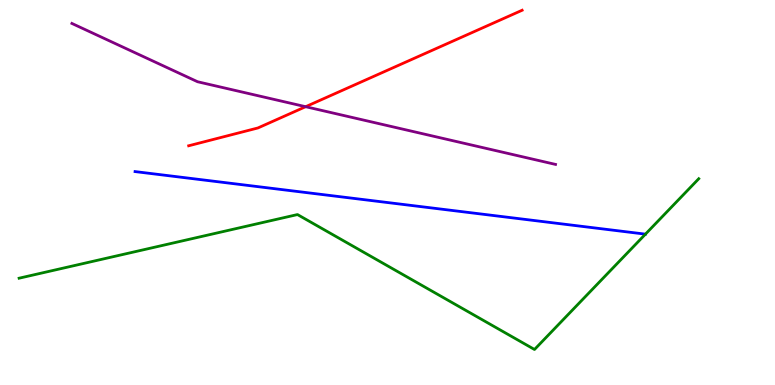[{'lines': ['blue', 'red'], 'intersections': []}, {'lines': ['green', 'red'], 'intersections': []}, {'lines': ['purple', 'red'], 'intersections': [{'x': 3.94, 'y': 7.23}]}, {'lines': ['blue', 'green'], 'intersections': []}, {'lines': ['blue', 'purple'], 'intersections': []}, {'lines': ['green', 'purple'], 'intersections': []}]